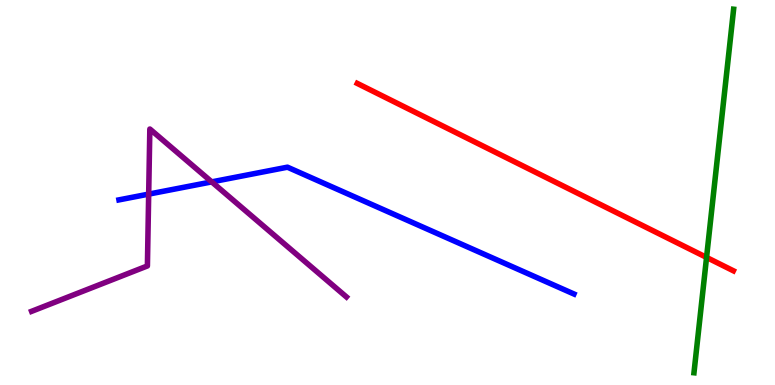[{'lines': ['blue', 'red'], 'intersections': []}, {'lines': ['green', 'red'], 'intersections': [{'x': 9.12, 'y': 3.31}]}, {'lines': ['purple', 'red'], 'intersections': []}, {'lines': ['blue', 'green'], 'intersections': []}, {'lines': ['blue', 'purple'], 'intersections': [{'x': 1.92, 'y': 4.96}, {'x': 2.73, 'y': 5.28}]}, {'lines': ['green', 'purple'], 'intersections': []}]